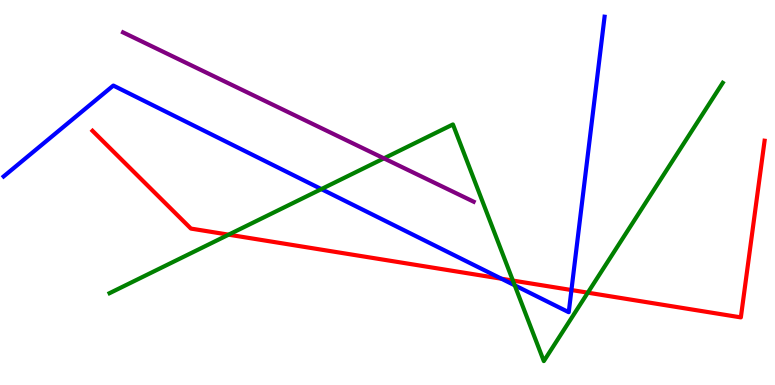[{'lines': ['blue', 'red'], 'intersections': [{'x': 6.47, 'y': 2.76}, {'x': 7.37, 'y': 2.47}]}, {'lines': ['green', 'red'], 'intersections': [{'x': 2.95, 'y': 3.9}, {'x': 6.62, 'y': 2.71}, {'x': 7.58, 'y': 2.4}]}, {'lines': ['purple', 'red'], 'intersections': []}, {'lines': ['blue', 'green'], 'intersections': [{'x': 4.15, 'y': 5.09}, {'x': 6.64, 'y': 2.59}]}, {'lines': ['blue', 'purple'], 'intersections': []}, {'lines': ['green', 'purple'], 'intersections': [{'x': 4.95, 'y': 5.89}]}]